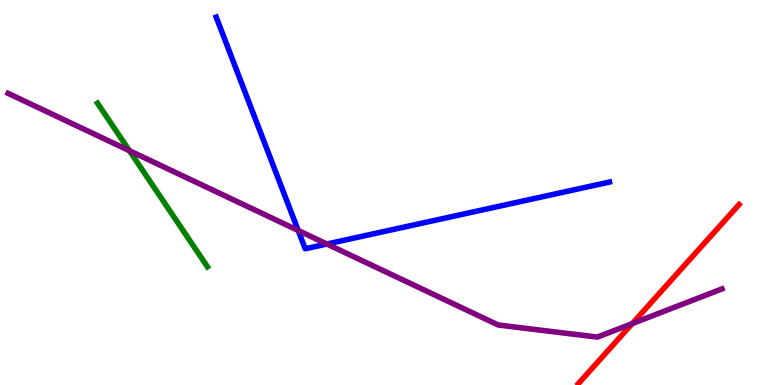[{'lines': ['blue', 'red'], 'intersections': []}, {'lines': ['green', 'red'], 'intersections': []}, {'lines': ['purple', 'red'], 'intersections': [{'x': 8.16, 'y': 1.59}]}, {'lines': ['blue', 'green'], 'intersections': []}, {'lines': ['blue', 'purple'], 'intersections': [{'x': 3.85, 'y': 4.01}, {'x': 4.22, 'y': 3.66}]}, {'lines': ['green', 'purple'], 'intersections': [{'x': 1.67, 'y': 6.09}]}]